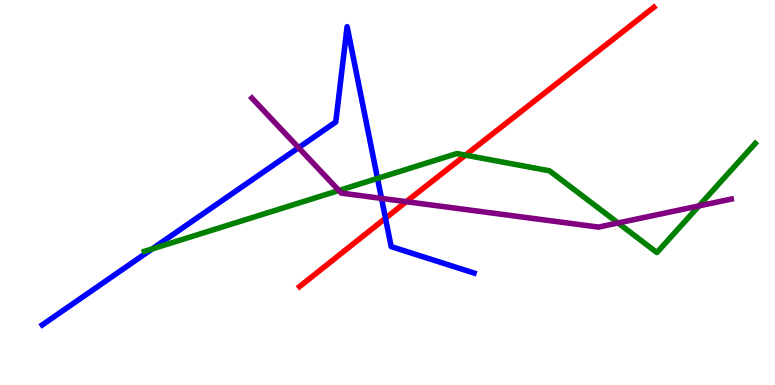[{'lines': ['blue', 'red'], 'intersections': [{'x': 4.97, 'y': 4.33}]}, {'lines': ['green', 'red'], 'intersections': [{'x': 6.01, 'y': 5.97}]}, {'lines': ['purple', 'red'], 'intersections': [{'x': 5.24, 'y': 4.76}]}, {'lines': ['blue', 'green'], 'intersections': [{'x': 1.96, 'y': 3.53}, {'x': 4.87, 'y': 5.37}]}, {'lines': ['blue', 'purple'], 'intersections': [{'x': 3.85, 'y': 6.16}, {'x': 4.92, 'y': 4.85}]}, {'lines': ['green', 'purple'], 'intersections': [{'x': 4.37, 'y': 5.05}, {'x': 7.97, 'y': 4.21}, {'x': 9.02, 'y': 4.65}]}]